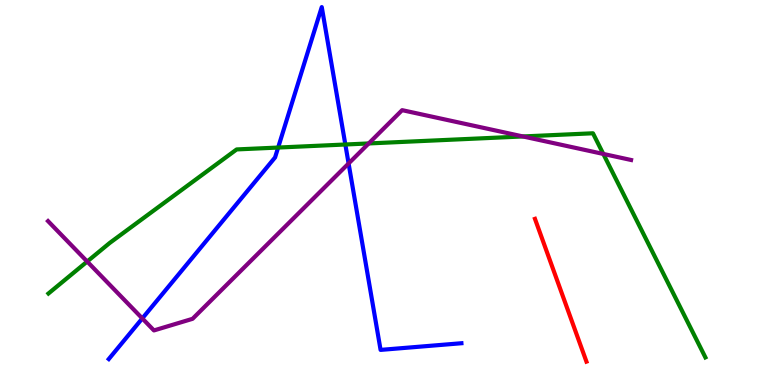[{'lines': ['blue', 'red'], 'intersections': []}, {'lines': ['green', 'red'], 'intersections': []}, {'lines': ['purple', 'red'], 'intersections': []}, {'lines': ['blue', 'green'], 'intersections': [{'x': 3.59, 'y': 6.17}, {'x': 4.46, 'y': 6.25}]}, {'lines': ['blue', 'purple'], 'intersections': [{'x': 1.84, 'y': 1.73}, {'x': 4.5, 'y': 5.75}]}, {'lines': ['green', 'purple'], 'intersections': [{'x': 1.13, 'y': 3.21}, {'x': 4.76, 'y': 6.27}, {'x': 6.75, 'y': 6.46}, {'x': 7.78, 'y': 6.0}]}]